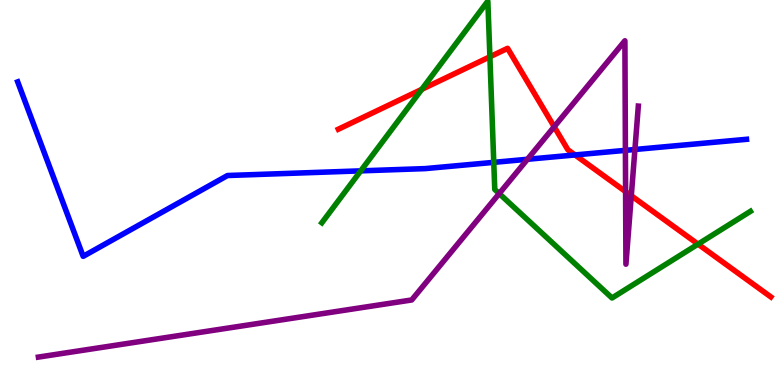[{'lines': ['blue', 'red'], 'intersections': [{'x': 7.42, 'y': 5.98}]}, {'lines': ['green', 'red'], 'intersections': [{'x': 5.44, 'y': 7.68}, {'x': 6.32, 'y': 8.52}, {'x': 9.01, 'y': 3.66}]}, {'lines': ['purple', 'red'], 'intersections': [{'x': 7.15, 'y': 6.71}, {'x': 8.07, 'y': 5.02}, {'x': 8.15, 'y': 4.92}]}, {'lines': ['blue', 'green'], 'intersections': [{'x': 4.65, 'y': 5.56}, {'x': 6.37, 'y': 5.78}]}, {'lines': ['blue', 'purple'], 'intersections': [{'x': 6.81, 'y': 5.86}, {'x': 8.07, 'y': 6.09}, {'x': 8.19, 'y': 6.12}]}, {'lines': ['green', 'purple'], 'intersections': [{'x': 6.44, 'y': 4.97}]}]